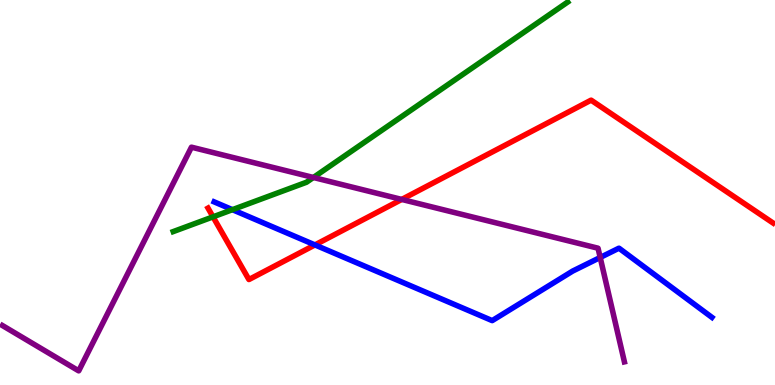[{'lines': ['blue', 'red'], 'intersections': [{'x': 4.06, 'y': 3.64}]}, {'lines': ['green', 'red'], 'intersections': [{'x': 2.75, 'y': 4.37}]}, {'lines': ['purple', 'red'], 'intersections': [{'x': 5.18, 'y': 4.82}]}, {'lines': ['blue', 'green'], 'intersections': [{'x': 3.0, 'y': 4.55}]}, {'lines': ['blue', 'purple'], 'intersections': [{'x': 7.74, 'y': 3.31}]}, {'lines': ['green', 'purple'], 'intersections': [{'x': 4.04, 'y': 5.39}]}]